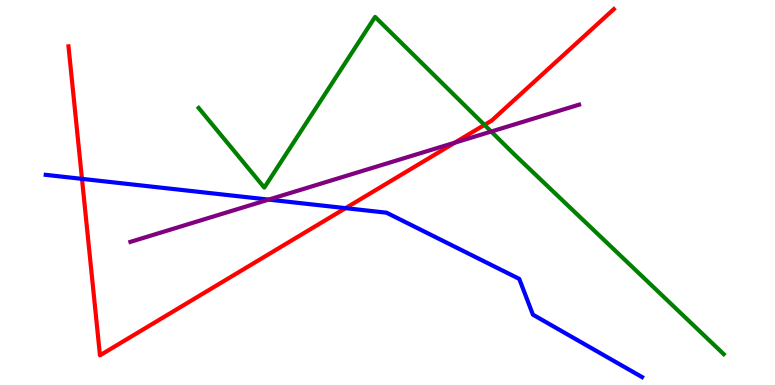[{'lines': ['blue', 'red'], 'intersections': [{'x': 1.06, 'y': 5.35}, {'x': 4.46, 'y': 4.59}]}, {'lines': ['green', 'red'], 'intersections': [{'x': 6.25, 'y': 6.76}]}, {'lines': ['purple', 'red'], 'intersections': [{'x': 5.87, 'y': 6.29}]}, {'lines': ['blue', 'green'], 'intersections': []}, {'lines': ['blue', 'purple'], 'intersections': [{'x': 3.47, 'y': 4.82}]}, {'lines': ['green', 'purple'], 'intersections': [{'x': 6.34, 'y': 6.58}]}]